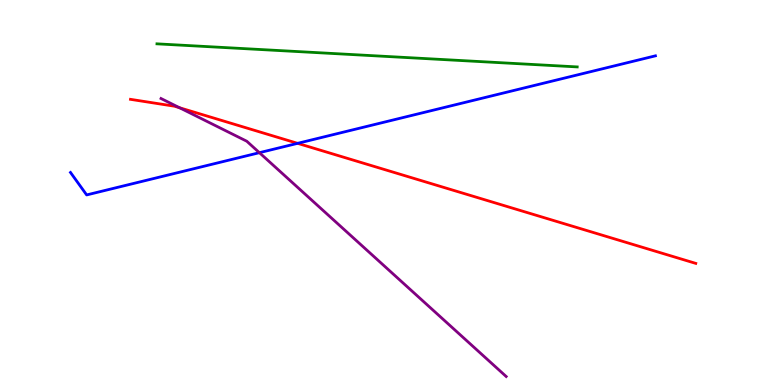[{'lines': ['blue', 'red'], 'intersections': [{'x': 3.84, 'y': 6.28}]}, {'lines': ['green', 'red'], 'intersections': []}, {'lines': ['purple', 'red'], 'intersections': [{'x': 2.32, 'y': 7.2}]}, {'lines': ['blue', 'green'], 'intersections': []}, {'lines': ['blue', 'purple'], 'intersections': [{'x': 3.35, 'y': 6.03}]}, {'lines': ['green', 'purple'], 'intersections': []}]